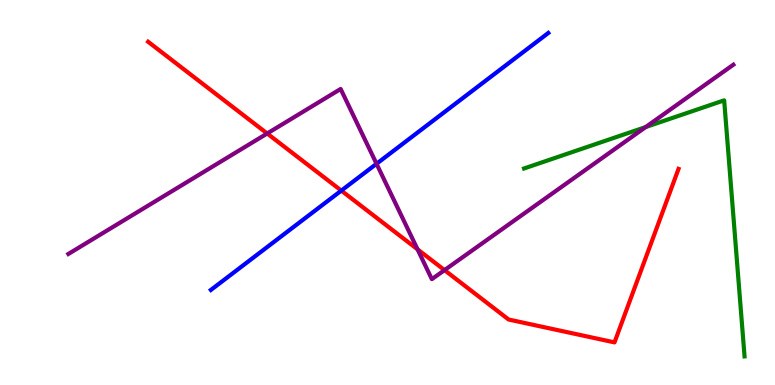[{'lines': ['blue', 'red'], 'intersections': [{'x': 4.4, 'y': 5.05}]}, {'lines': ['green', 'red'], 'intersections': []}, {'lines': ['purple', 'red'], 'intersections': [{'x': 3.45, 'y': 6.53}, {'x': 5.39, 'y': 3.52}, {'x': 5.74, 'y': 2.98}]}, {'lines': ['blue', 'green'], 'intersections': []}, {'lines': ['blue', 'purple'], 'intersections': [{'x': 4.86, 'y': 5.75}]}, {'lines': ['green', 'purple'], 'intersections': [{'x': 8.33, 'y': 6.7}]}]